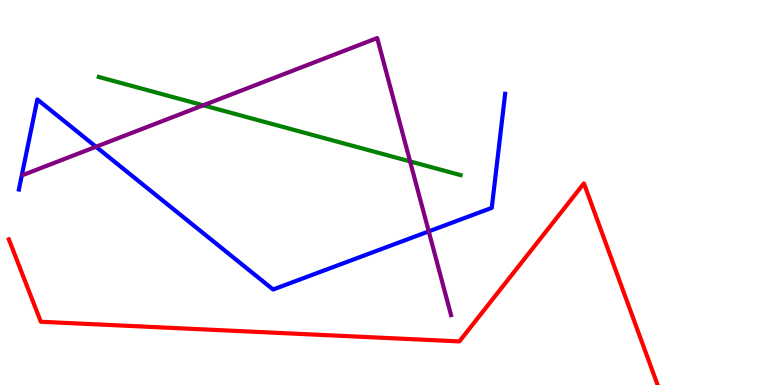[{'lines': ['blue', 'red'], 'intersections': []}, {'lines': ['green', 'red'], 'intersections': []}, {'lines': ['purple', 'red'], 'intersections': []}, {'lines': ['blue', 'green'], 'intersections': []}, {'lines': ['blue', 'purple'], 'intersections': [{'x': 1.24, 'y': 6.19}, {'x': 5.53, 'y': 3.99}]}, {'lines': ['green', 'purple'], 'intersections': [{'x': 2.62, 'y': 7.27}, {'x': 5.29, 'y': 5.81}]}]